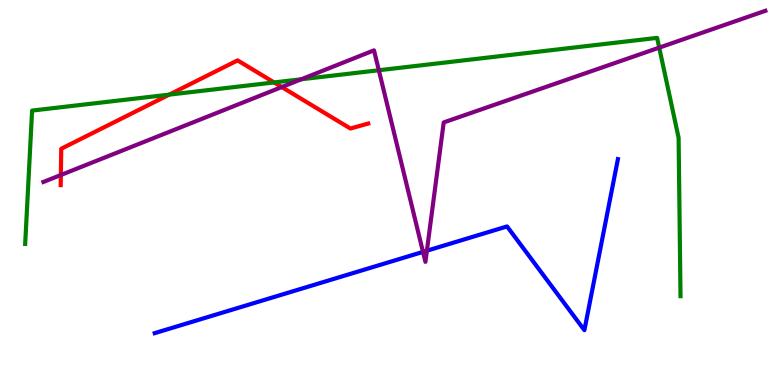[{'lines': ['blue', 'red'], 'intersections': []}, {'lines': ['green', 'red'], 'intersections': [{'x': 2.18, 'y': 7.54}, {'x': 3.54, 'y': 7.86}]}, {'lines': ['purple', 'red'], 'intersections': [{'x': 0.785, 'y': 5.45}, {'x': 3.64, 'y': 7.74}]}, {'lines': ['blue', 'green'], 'intersections': []}, {'lines': ['blue', 'purple'], 'intersections': [{'x': 5.46, 'y': 3.46}, {'x': 5.51, 'y': 3.49}]}, {'lines': ['green', 'purple'], 'intersections': [{'x': 3.89, 'y': 7.94}, {'x': 4.89, 'y': 8.18}, {'x': 8.51, 'y': 8.76}]}]